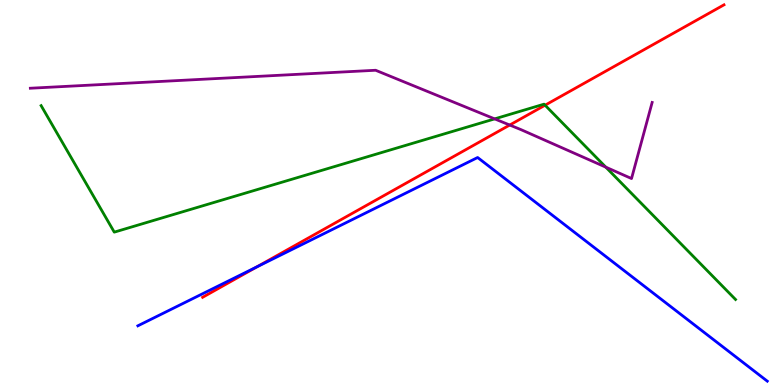[{'lines': ['blue', 'red'], 'intersections': [{'x': 3.32, 'y': 3.07}]}, {'lines': ['green', 'red'], 'intersections': [{'x': 7.03, 'y': 7.27}]}, {'lines': ['purple', 'red'], 'intersections': [{'x': 6.58, 'y': 6.75}]}, {'lines': ['blue', 'green'], 'intersections': []}, {'lines': ['blue', 'purple'], 'intersections': []}, {'lines': ['green', 'purple'], 'intersections': [{'x': 6.38, 'y': 6.91}, {'x': 7.82, 'y': 5.66}]}]